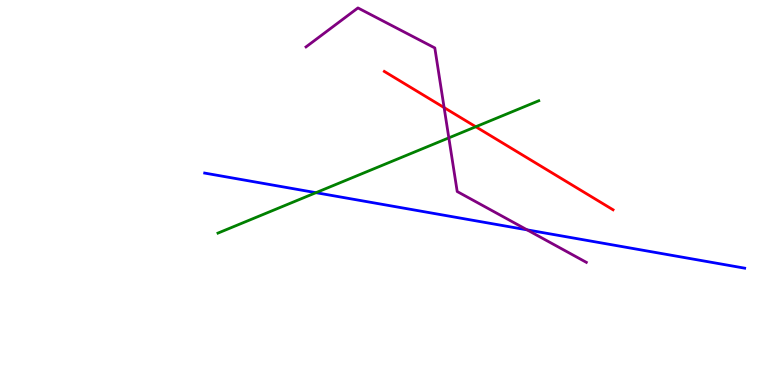[{'lines': ['blue', 'red'], 'intersections': []}, {'lines': ['green', 'red'], 'intersections': [{'x': 6.14, 'y': 6.71}]}, {'lines': ['purple', 'red'], 'intersections': [{'x': 5.73, 'y': 7.21}]}, {'lines': ['blue', 'green'], 'intersections': [{'x': 4.08, 'y': 5.0}]}, {'lines': ['blue', 'purple'], 'intersections': [{'x': 6.8, 'y': 4.03}]}, {'lines': ['green', 'purple'], 'intersections': [{'x': 5.79, 'y': 6.42}]}]